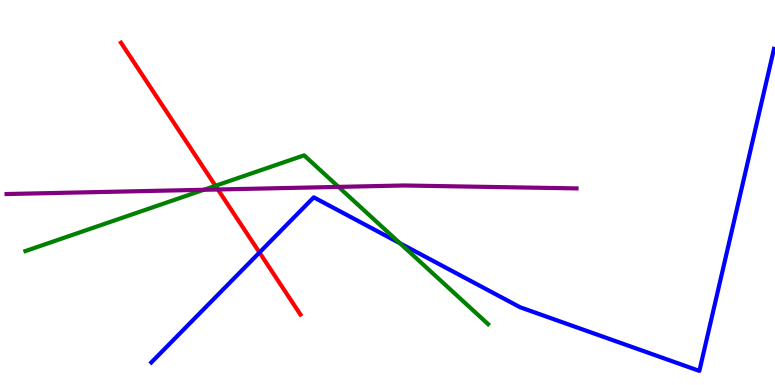[{'lines': ['blue', 'red'], 'intersections': [{'x': 3.35, 'y': 3.44}]}, {'lines': ['green', 'red'], 'intersections': [{'x': 2.78, 'y': 5.17}]}, {'lines': ['purple', 'red'], 'intersections': [{'x': 2.81, 'y': 5.08}]}, {'lines': ['blue', 'green'], 'intersections': [{'x': 5.16, 'y': 3.68}]}, {'lines': ['blue', 'purple'], 'intersections': []}, {'lines': ['green', 'purple'], 'intersections': [{'x': 2.63, 'y': 5.07}, {'x': 4.37, 'y': 5.15}]}]